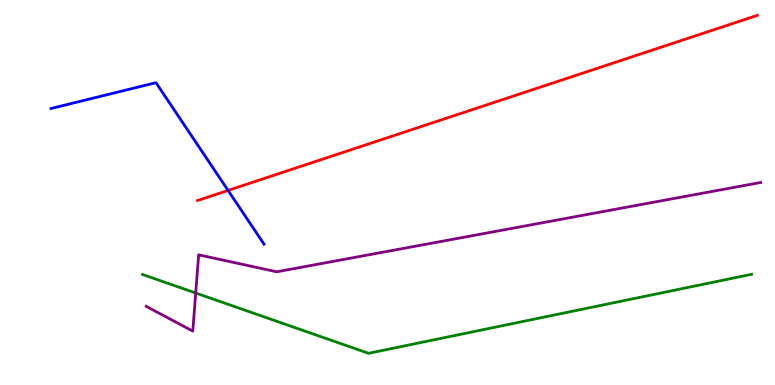[{'lines': ['blue', 'red'], 'intersections': [{'x': 2.94, 'y': 5.05}]}, {'lines': ['green', 'red'], 'intersections': []}, {'lines': ['purple', 'red'], 'intersections': []}, {'lines': ['blue', 'green'], 'intersections': []}, {'lines': ['blue', 'purple'], 'intersections': []}, {'lines': ['green', 'purple'], 'intersections': [{'x': 2.53, 'y': 2.39}]}]